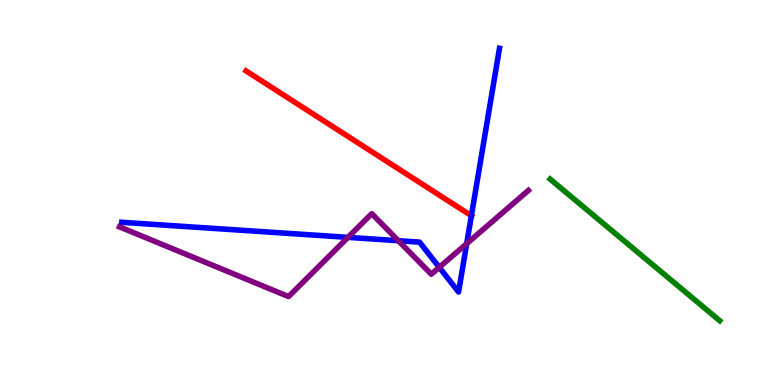[{'lines': ['blue', 'red'], 'intersections': [{'x': 6.08, 'y': 4.4}]}, {'lines': ['green', 'red'], 'intersections': []}, {'lines': ['purple', 'red'], 'intersections': []}, {'lines': ['blue', 'green'], 'intersections': []}, {'lines': ['blue', 'purple'], 'intersections': [{'x': 4.49, 'y': 3.83}, {'x': 5.14, 'y': 3.75}, {'x': 5.67, 'y': 3.06}, {'x': 6.02, 'y': 3.67}]}, {'lines': ['green', 'purple'], 'intersections': []}]